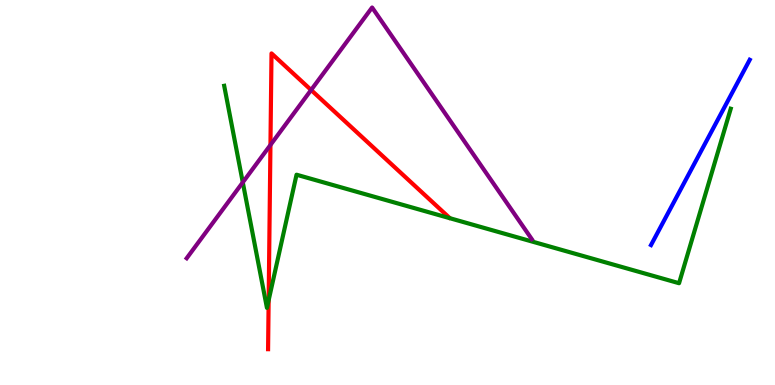[{'lines': ['blue', 'red'], 'intersections': []}, {'lines': ['green', 'red'], 'intersections': [{'x': 3.47, 'y': 2.2}]}, {'lines': ['purple', 'red'], 'intersections': [{'x': 3.49, 'y': 6.23}, {'x': 4.01, 'y': 7.66}]}, {'lines': ['blue', 'green'], 'intersections': []}, {'lines': ['blue', 'purple'], 'intersections': []}, {'lines': ['green', 'purple'], 'intersections': [{'x': 3.13, 'y': 5.26}]}]